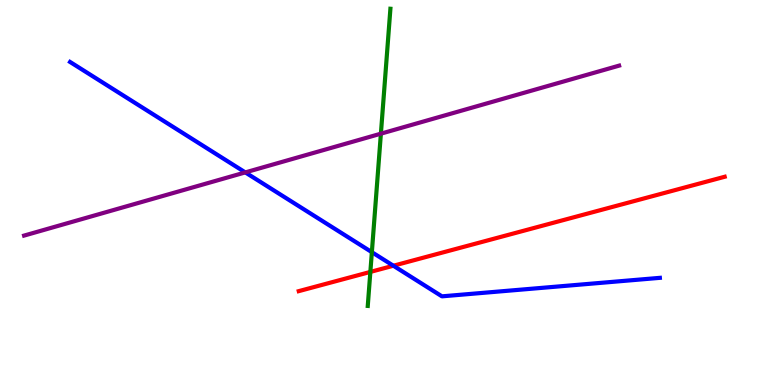[{'lines': ['blue', 'red'], 'intersections': [{'x': 5.08, 'y': 3.1}]}, {'lines': ['green', 'red'], 'intersections': [{'x': 4.78, 'y': 2.94}]}, {'lines': ['purple', 'red'], 'intersections': []}, {'lines': ['blue', 'green'], 'intersections': [{'x': 4.8, 'y': 3.45}]}, {'lines': ['blue', 'purple'], 'intersections': [{'x': 3.17, 'y': 5.52}]}, {'lines': ['green', 'purple'], 'intersections': [{'x': 4.91, 'y': 6.53}]}]